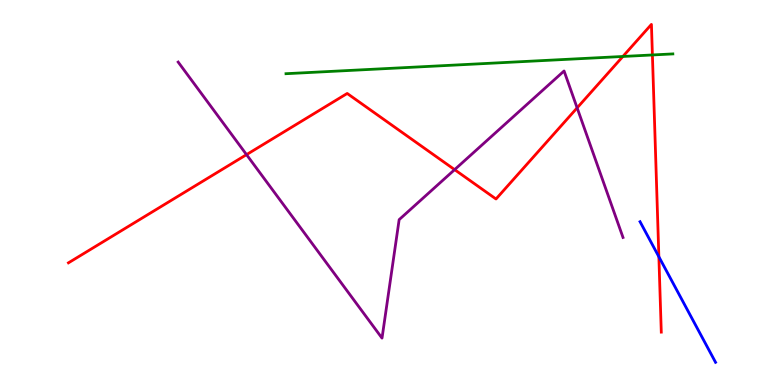[{'lines': ['blue', 'red'], 'intersections': [{'x': 8.5, 'y': 3.33}]}, {'lines': ['green', 'red'], 'intersections': [{'x': 8.04, 'y': 8.53}, {'x': 8.42, 'y': 8.57}]}, {'lines': ['purple', 'red'], 'intersections': [{'x': 3.18, 'y': 5.98}, {'x': 5.87, 'y': 5.59}, {'x': 7.45, 'y': 7.2}]}, {'lines': ['blue', 'green'], 'intersections': []}, {'lines': ['blue', 'purple'], 'intersections': []}, {'lines': ['green', 'purple'], 'intersections': []}]